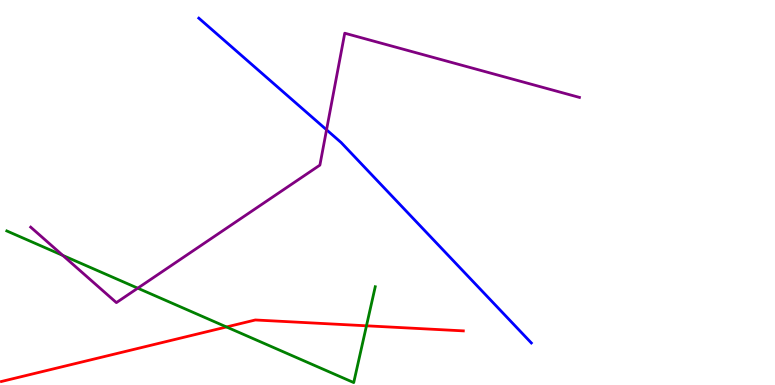[{'lines': ['blue', 'red'], 'intersections': []}, {'lines': ['green', 'red'], 'intersections': [{'x': 2.92, 'y': 1.51}, {'x': 4.73, 'y': 1.54}]}, {'lines': ['purple', 'red'], 'intersections': []}, {'lines': ['blue', 'green'], 'intersections': []}, {'lines': ['blue', 'purple'], 'intersections': [{'x': 4.21, 'y': 6.63}]}, {'lines': ['green', 'purple'], 'intersections': [{'x': 0.81, 'y': 3.37}, {'x': 1.78, 'y': 2.51}]}]